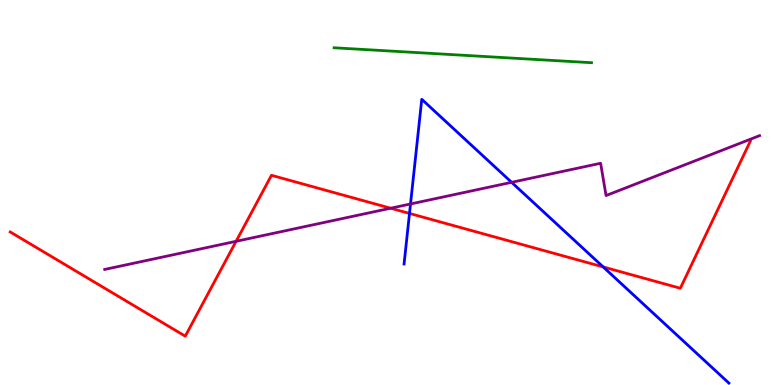[{'lines': ['blue', 'red'], 'intersections': [{'x': 5.28, 'y': 4.46}, {'x': 7.78, 'y': 3.07}]}, {'lines': ['green', 'red'], 'intersections': []}, {'lines': ['purple', 'red'], 'intersections': [{'x': 3.05, 'y': 3.73}, {'x': 5.04, 'y': 4.59}]}, {'lines': ['blue', 'green'], 'intersections': []}, {'lines': ['blue', 'purple'], 'intersections': [{'x': 5.3, 'y': 4.7}, {'x': 6.6, 'y': 5.26}]}, {'lines': ['green', 'purple'], 'intersections': []}]